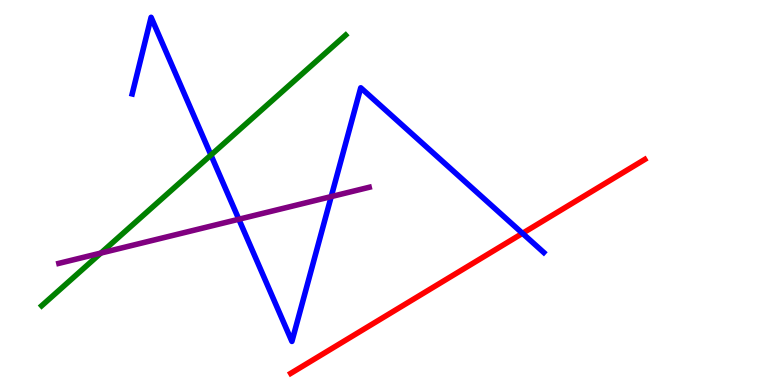[{'lines': ['blue', 'red'], 'intersections': [{'x': 6.74, 'y': 3.94}]}, {'lines': ['green', 'red'], 'intersections': []}, {'lines': ['purple', 'red'], 'intersections': []}, {'lines': ['blue', 'green'], 'intersections': [{'x': 2.72, 'y': 5.97}]}, {'lines': ['blue', 'purple'], 'intersections': [{'x': 3.08, 'y': 4.31}, {'x': 4.27, 'y': 4.89}]}, {'lines': ['green', 'purple'], 'intersections': [{'x': 1.3, 'y': 3.43}]}]